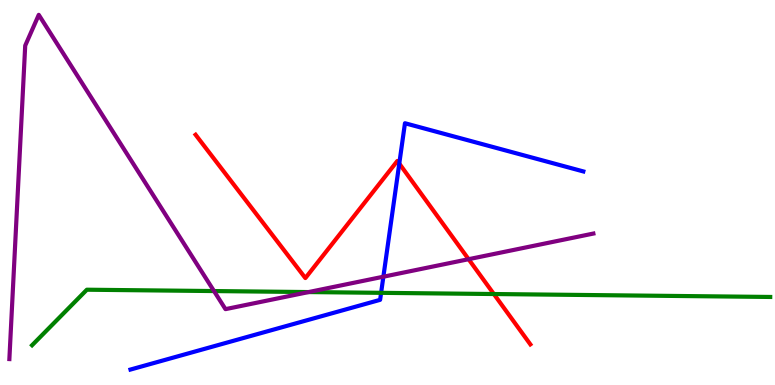[{'lines': ['blue', 'red'], 'intersections': [{'x': 5.15, 'y': 5.75}]}, {'lines': ['green', 'red'], 'intersections': [{'x': 6.37, 'y': 2.36}]}, {'lines': ['purple', 'red'], 'intersections': [{'x': 6.05, 'y': 3.27}]}, {'lines': ['blue', 'green'], 'intersections': [{'x': 4.92, 'y': 2.39}]}, {'lines': ['blue', 'purple'], 'intersections': [{'x': 4.95, 'y': 2.81}]}, {'lines': ['green', 'purple'], 'intersections': [{'x': 2.76, 'y': 2.44}, {'x': 3.98, 'y': 2.41}]}]